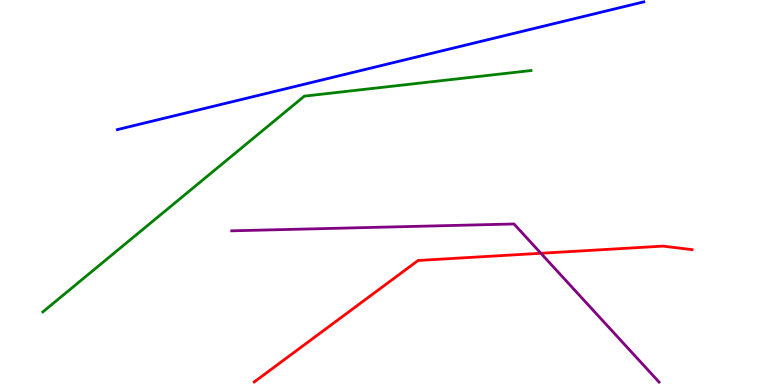[{'lines': ['blue', 'red'], 'intersections': []}, {'lines': ['green', 'red'], 'intersections': []}, {'lines': ['purple', 'red'], 'intersections': [{'x': 6.98, 'y': 3.42}]}, {'lines': ['blue', 'green'], 'intersections': []}, {'lines': ['blue', 'purple'], 'intersections': []}, {'lines': ['green', 'purple'], 'intersections': []}]